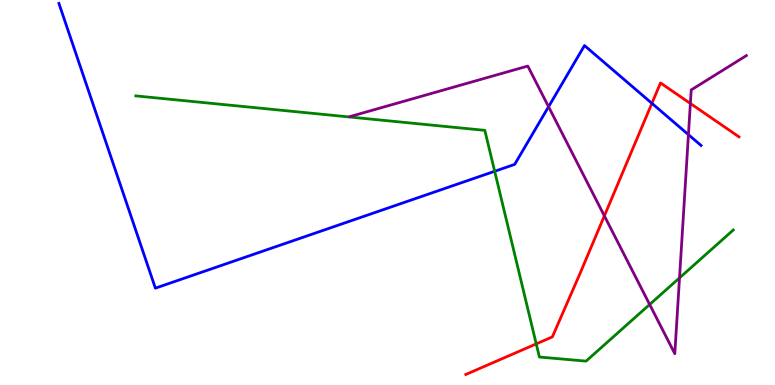[{'lines': ['blue', 'red'], 'intersections': [{'x': 8.41, 'y': 7.32}]}, {'lines': ['green', 'red'], 'intersections': [{'x': 6.92, 'y': 1.07}]}, {'lines': ['purple', 'red'], 'intersections': [{'x': 7.8, 'y': 4.39}, {'x': 8.91, 'y': 7.31}]}, {'lines': ['blue', 'green'], 'intersections': [{'x': 6.38, 'y': 5.55}]}, {'lines': ['blue', 'purple'], 'intersections': [{'x': 7.08, 'y': 7.23}, {'x': 8.88, 'y': 6.5}]}, {'lines': ['green', 'purple'], 'intersections': [{'x': 8.38, 'y': 2.09}, {'x': 8.77, 'y': 2.78}]}]